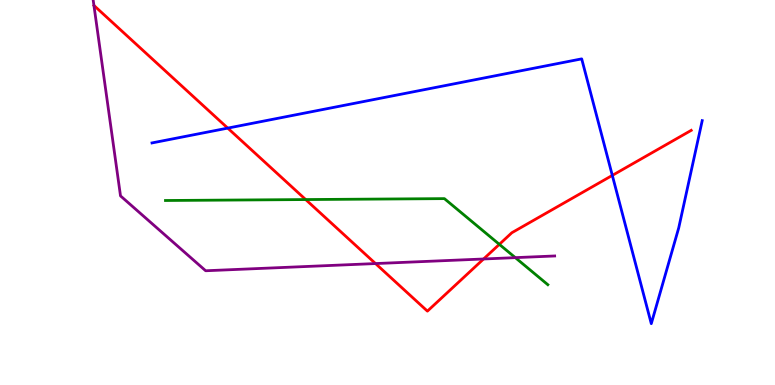[{'lines': ['blue', 'red'], 'intersections': [{'x': 2.94, 'y': 6.67}, {'x': 7.9, 'y': 5.44}]}, {'lines': ['green', 'red'], 'intersections': [{'x': 3.94, 'y': 4.82}, {'x': 6.44, 'y': 3.65}]}, {'lines': ['purple', 'red'], 'intersections': [{'x': 4.85, 'y': 3.15}, {'x': 6.24, 'y': 3.27}]}, {'lines': ['blue', 'green'], 'intersections': []}, {'lines': ['blue', 'purple'], 'intersections': []}, {'lines': ['green', 'purple'], 'intersections': [{'x': 6.65, 'y': 3.31}]}]